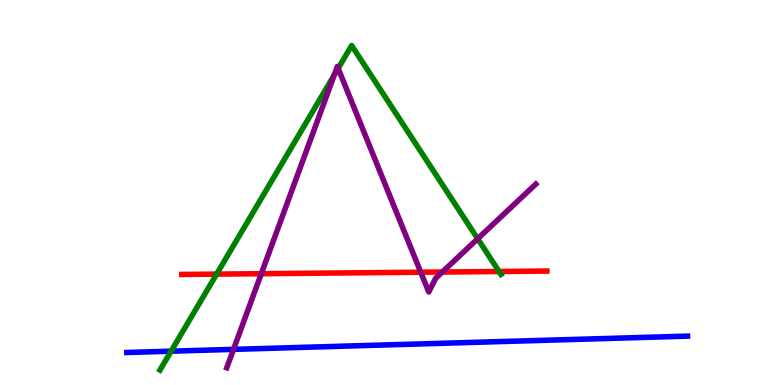[{'lines': ['blue', 'red'], 'intersections': []}, {'lines': ['green', 'red'], 'intersections': [{'x': 2.8, 'y': 2.88}, {'x': 6.44, 'y': 2.95}]}, {'lines': ['purple', 'red'], 'intersections': [{'x': 3.37, 'y': 2.89}, {'x': 5.43, 'y': 2.93}, {'x': 5.71, 'y': 2.93}]}, {'lines': ['blue', 'green'], 'intersections': [{'x': 2.21, 'y': 0.878}]}, {'lines': ['blue', 'purple'], 'intersections': [{'x': 3.01, 'y': 0.925}]}, {'lines': ['green', 'purple'], 'intersections': [{'x': 4.31, 'y': 8.05}, {'x': 4.36, 'y': 8.22}, {'x': 6.16, 'y': 3.8}]}]